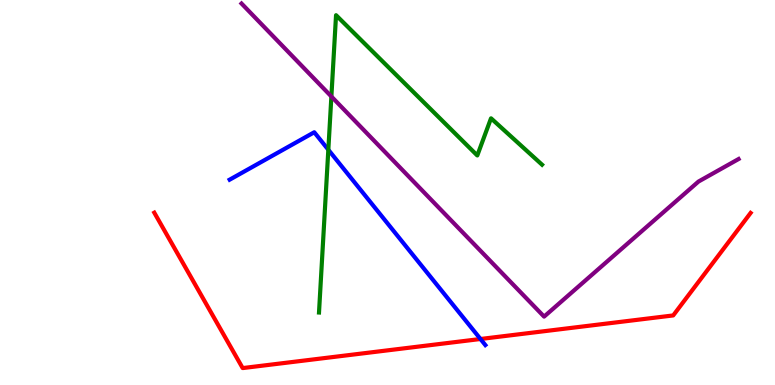[{'lines': ['blue', 'red'], 'intersections': [{'x': 6.2, 'y': 1.19}]}, {'lines': ['green', 'red'], 'intersections': []}, {'lines': ['purple', 'red'], 'intersections': []}, {'lines': ['blue', 'green'], 'intersections': [{'x': 4.24, 'y': 6.11}]}, {'lines': ['blue', 'purple'], 'intersections': []}, {'lines': ['green', 'purple'], 'intersections': [{'x': 4.28, 'y': 7.49}]}]